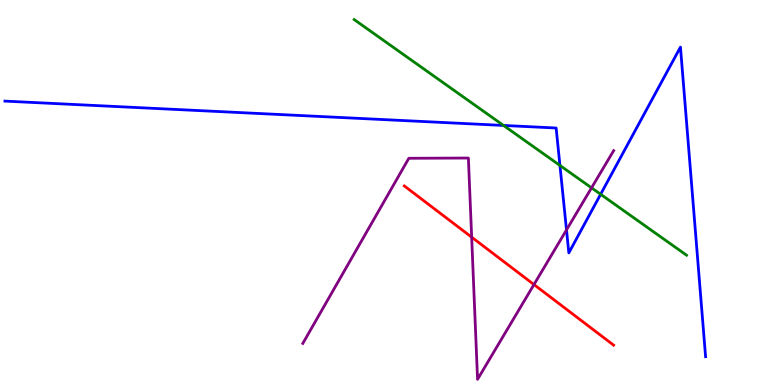[{'lines': ['blue', 'red'], 'intersections': []}, {'lines': ['green', 'red'], 'intersections': []}, {'lines': ['purple', 'red'], 'intersections': [{'x': 6.09, 'y': 3.84}, {'x': 6.89, 'y': 2.61}]}, {'lines': ['blue', 'green'], 'intersections': [{'x': 6.5, 'y': 6.74}, {'x': 7.23, 'y': 5.7}, {'x': 7.75, 'y': 4.95}]}, {'lines': ['blue', 'purple'], 'intersections': [{'x': 7.31, 'y': 4.03}]}, {'lines': ['green', 'purple'], 'intersections': [{'x': 7.63, 'y': 5.12}]}]